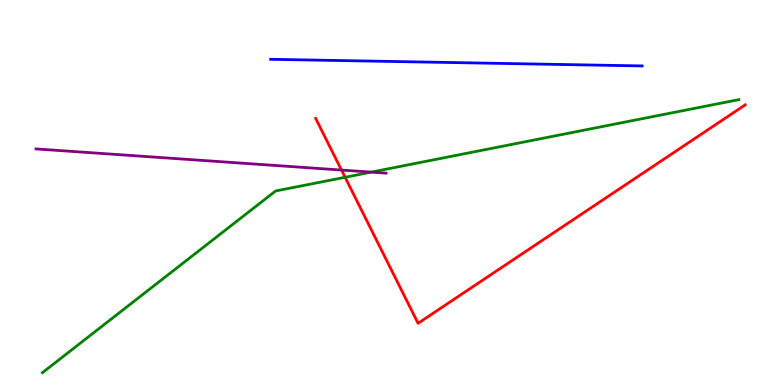[{'lines': ['blue', 'red'], 'intersections': []}, {'lines': ['green', 'red'], 'intersections': [{'x': 4.45, 'y': 5.4}]}, {'lines': ['purple', 'red'], 'intersections': [{'x': 4.41, 'y': 5.58}]}, {'lines': ['blue', 'green'], 'intersections': []}, {'lines': ['blue', 'purple'], 'intersections': []}, {'lines': ['green', 'purple'], 'intersections': [{'x': 4.79, 'y': 5.53}]}]